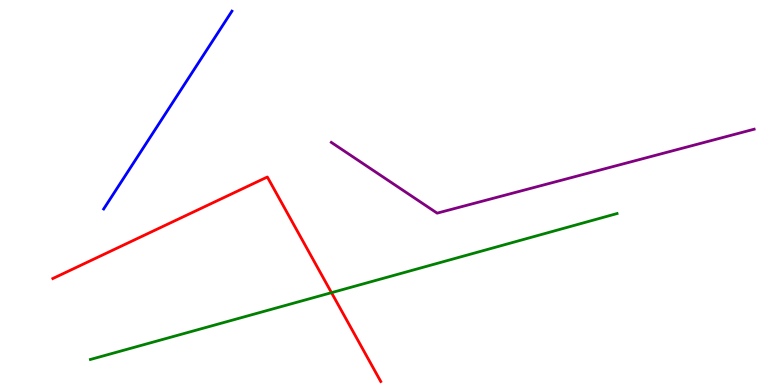[{'lines': ['blue', 'red'], 'intersections': []}, {'lines': ['green', 'red'], 'intersections': [{'x': 4.28, 'y': 2.4}]}, {'lines': ['purple', 'red'], 'intersections': []}, {'lines': ['blue', 'green'], 'intersections': []}, {'lines': ['blue', 'purple'], 'intersections': []}, {'lines': ['green', 'purple'], 'intersections': []}]